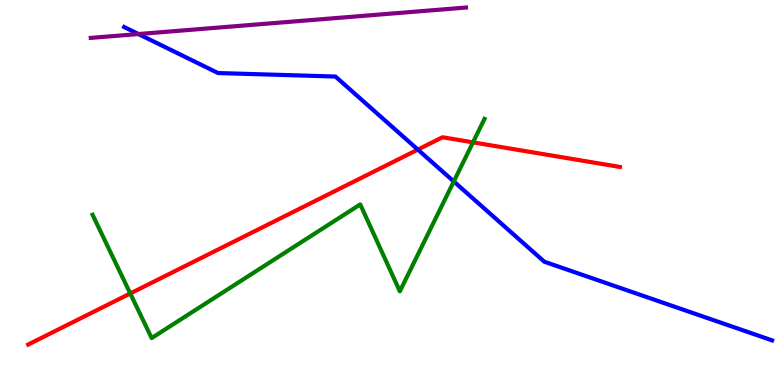[{'lines': ['blue', 'red'], 'intersections': [{'x': 5.39, 'y': 6.11}]}, {'lines': ['green', 'red'], 'intersections': [{'x': 1.68, 'y': 2.38}, {'x': 6.1, 'y': 6.3}]}, {'lines': ['purple', 'red'], 'intersections': []}, {'lines': ['blue', 'green'], 'intersections': [{'x': 5.86, 'y': 5.29}]}, {'lines': ['blue', 'purple'], 'intersections': [{'x': 1.79, 'y': 9.12}]}, {'lines': ['green', 'purple'], 'intersections': []}]